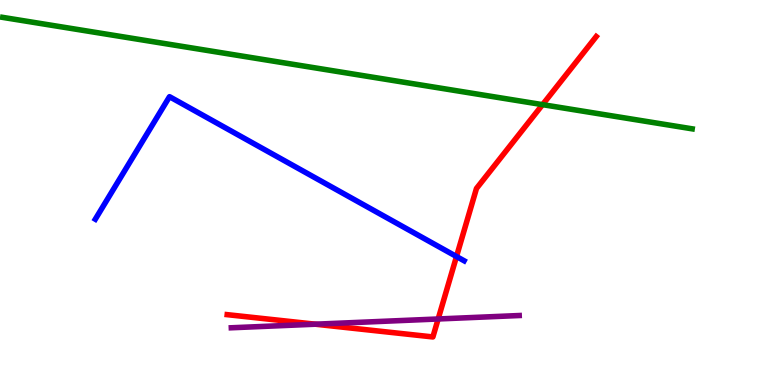[{'lines': ['blue', 'red'], 'intersections': [{'x': 5.89, 'y': 3.34}]}, {'lines': ['green', 'red'], 'intersections': [{'x': 7.0, 'y': 7.28}]}, {'lines': ['purple', 'red'], 'intersections': [{'x': 4.07, 'y': 1.58}, {'x': 5.65, 'y': 1.71}]}, {'lines': ['blue', 'green'], 'intersections': []}, {'lines': ['blue', 'purple'], 'intersections': []}, {'lines': ['green', 'purple'], 'intersections': []}]